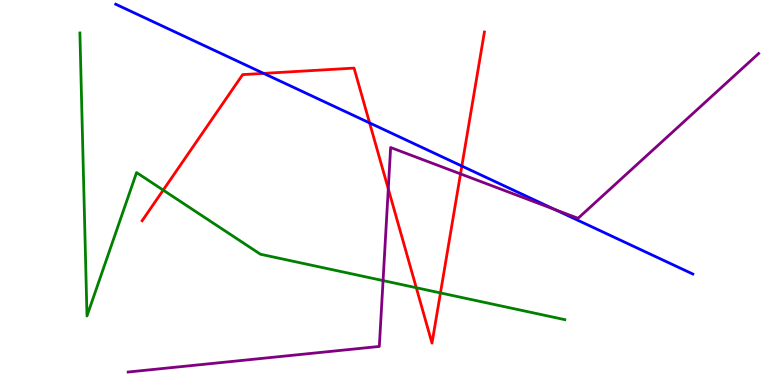[{'lines': ['blue', 'red'], 'intersections': [{'x': 3.4, 'y': 8.09}, {'x': 4.77, 'y': 6.81}, {'x': 5.96, 'y': 5.69}]}, {'lines': ['green', 'red'], 'intersections': [{'x': 2.11, 'y': 5.06}, {'x': 5.37, 'y': 2.53}, {'x': 5.68, 'y': 2.39}]}, {'lines': ['purple', 'red'], 'intersections': [{'x': 5.01, 'y': 5.09}, {'x': 5.94, 'y': 5.48}]}, {'lines': ['blue', 'green'], 'intersections': []}, {'lines': ['blue', 'purple'], 'intersections': [{'x': 7.16, 'y': 4.56}]}, {'lines': ['green', 'purple'], 'intersections': [{'x': 4.94, 'y': 2.71}]}]